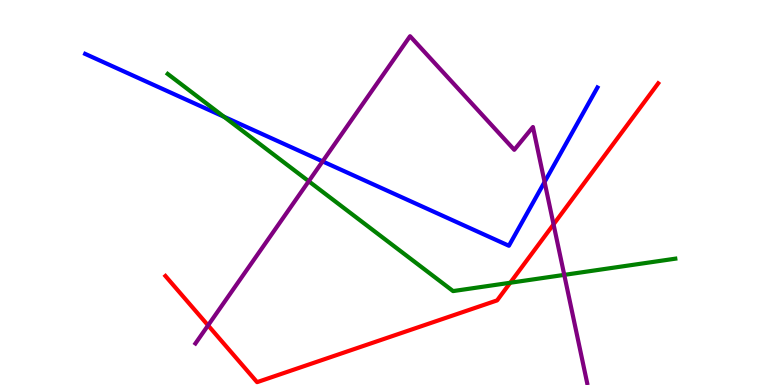[{'lines': ['blue', 'red'], 'intersections': []}, {'lines': ['green', 'red'], 'intersections': [{'x': 6.58, 'y': 2.66}]}, {'lines': ['purple', 'red'], 'intersections': [{'x': 2.68, 'y': 1.55}, {'x': 7.14, 'y': 4.17}]}, {'lines': ['blue', 'green'], 'intersections': [{'x': 2.89, 'y': 6.97}]}, {'lines': ['blue', 'purple'], 'intersections': [{'x': 4.16, 'y': 5.81}, {'x': 7.03, 'y': 5.27}]}, {'lines': ['green', 'purple'], 'intersections': [{'x': 3.98, 'y': 5.29}, {'x': 7.28, 'y': 2.86}]}]